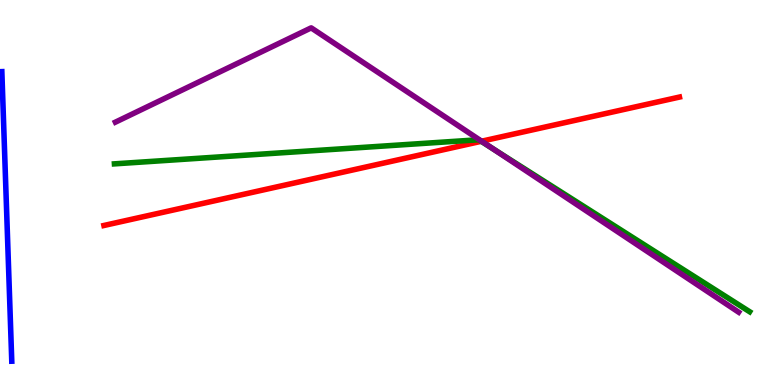[{'lines': ['blue', 'red'], 'intersections': []}, {'lines': ['green', 'red'], 'intersections': [{'x': 6.21, 'y': 6.33}]}, {'lines': ['purple', 'red'], 'intersections': [{'x': 6.21, 'y': 6.33}]}, {'lines': ['blue', 'green'], 'intersections': []}, {'lines': ['blue', 'purple'], 'intersections': []}, {'lines': ['green', 'purple'], 'intersections': [{'x': 6.36, 'y': 6.13}]}]